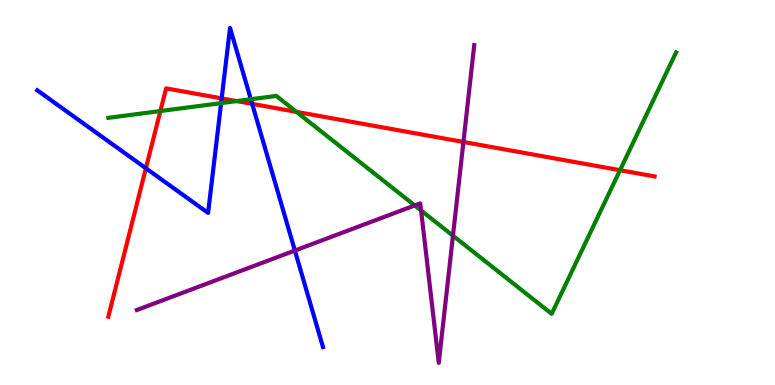[{'lines': ['blue', 'red'], 'intersections': [{'x': 1.88, 'y': 5.63}, {'x': 2.86, 'y': 7.44}, {'x': 3.25, 'y': 7.3}]}, {'lines': ['green', 'red'], 'intersections': [{'x': 2.07, 'y': 7.12}, {'x': 3.05, 'y': 7.37}, {'x': 3.83, 'y': 7.09}, {'x': 8.0, 'y': 5.58}]}, {'lines': ['purple', 'red'], 'intersections': [{'x': 5.98, 'y': 6.31}]}, {'lines': ['blue', 'green'], 'intersections': [{'x': 2.85, 'y': 7.32}, {'x': 3.24, 'y': 7.42}]}, {'lines': ['blue', 'purple'], 'intersections': [{'x': 3.8, 'y': 3.49}]}, {'lines': ['green', 'purple'], 'intersections': [{'x': 5.35, 'y': 4.66}, {'x': 5.43, 'y': 4.53}, {'x': 5.84, 'y': 3.88}]}]